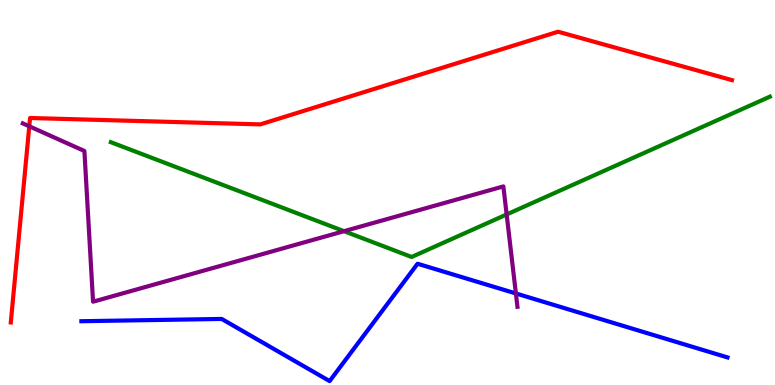[{'lines': ['blue', 'red'], 'intersections': []}, {'lines': ['green', 'red'], 'intersections': []}, {'lines': ['purple', 'red'], 'intersections': [{'x': 0.378, 'y': 6.72}]}, {'lines': ['blue', 'green'], 'intersections': []}, {'lines': ['blue', 'purple'], 'intersections': [{'x': 6.66, 'y': 2.38}]}, {'lines': ['green', 'purple'], 'intersections': [{'x': 4.44, 'y': 4.0}, {'x': 6.54, 'y': 4.43}]}]